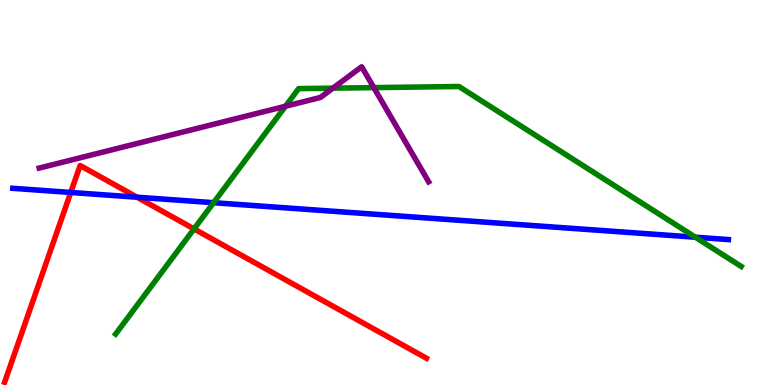[{'lines': ['blue', 'red'], 'intersections': [{'x': 0.913, 'y': 5.0}, {'x': 1.77, 'y': 4.88}]}, {'lines': ['green', 'red'], 'intersections': [{'x': 2.5, 'y': 4.05}]}, {'lines': ['purple', 'red'], 'intersections': []}, {'lines': ['blue', 'green'], 'intersections': [{'x': 2.76, 'y': 4.74}, {'x': 8.97, 'y': 3.84}]}, {'lines': ['blue', 'purple'], 'intersections': []}, {'lines': ['green', 'purple'], 'intersections': [{'x': 3.68, 'y': 7.24}, {'x': 4.3, 'y': 7.71}, {'x': 4.82, 'y': 7.72}]}]